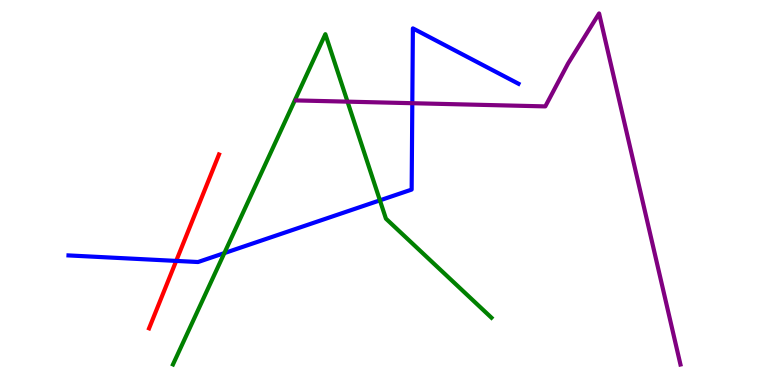[{'lines': ['blue', 'red'], 'intersections': [{'x': 2.27, 'y': 3.22}]}, {'lines': ['green', 'red'], 'intersections': []}, {'lines': ['purple', 'red'], 'intersections': []}, {'lines': ['blue', 'green'], 'intersections': [{'x': 2.89, 'y': 3.43}, {'x': 4.9, 'y': 4.8}]}, {'lines': ['blue', 'purple'], 'intersections': [{'x': 5.32, 'y': 7.32}]}, {'lines': ['green', 'purple'], 'intersections': [{'x': 4.48, 'y': 7.36}]}]